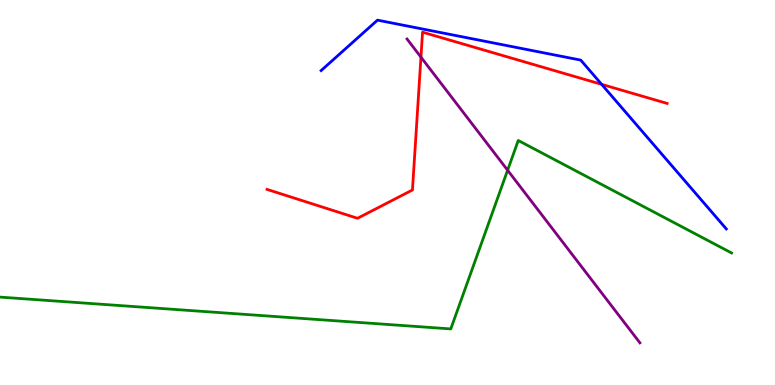[{'lines': ['blue', 'red'], 'intersections': [{'x': 7.76, 'y': 7.81}]}, {'lines': ['green', 'red'], 'intersections': []}, {'lines': ['purple', 'red'], 'intersections': [{'x': 5.43, 'y': 8.52}]}, {'lines': ['blue', 'green'], 'intersections': []}, {'lines': ['blue', 'purple'], 'intersections': []}, {'lines': ['green', 'purple'], 'intersections': [{'x': 6.55, 'y': 5.58}]}]